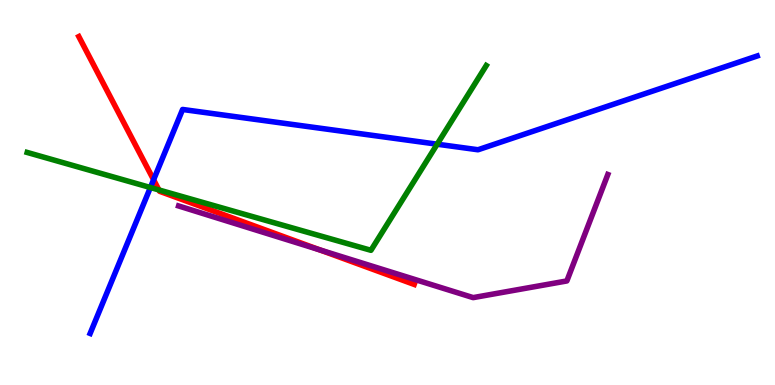[{'lines': ['blue', 'red'], 'intersections': [{'x': 1.98, 'y': 5.33}]}, {'lines': ['green', 'red'], 'intersections': [{'x': 2.05, 'y': 5.07}]}, {'lines': ['purple', 'red'], 'intersections': [{'x': 4.13, 'y': 3.51}]}, {'lines': ['blue', 'green'], 'intersections': [{'x': 1.94, 'y': 5.13}, {'x': 5.64, 'y': 6.25}]}, {'lines': ['blue', 'purple'], 'intersections': []}, {'lines': ['green', 'purple'], 'intersections': []}]